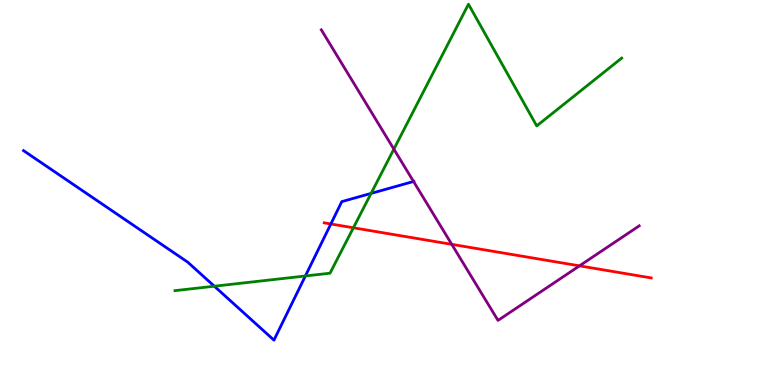[{'lines': ['blue', 'red'], 'intersections': [{'x': 4.27, 'y': 4.18}]}, {'lines': ['green', 'red'], 'intersections': [{'x': 4.56, 'y': 4.08}]}, {'lines': ['purple', 'red'], 'intersections': [{'x': 5.83, 'y': 3.65}, {'x': 7.48, 'y': 3.09}]}, {'lines': ['blue', 'green'], 'intersections': [{'x': 2.77, 'y': 2.57}, {'x': 3.94, 'y': 2.83}, {'x': 4.79, 'y': 4.98}]}, {'lines': ['blue', 'purple'], 'intersections': [{'x': 5.34, 'y': 5.29}]}, {'lines': ['green', 'purple'], 'intersections': [{'x': 5.08, 'y': 6.13}]}]